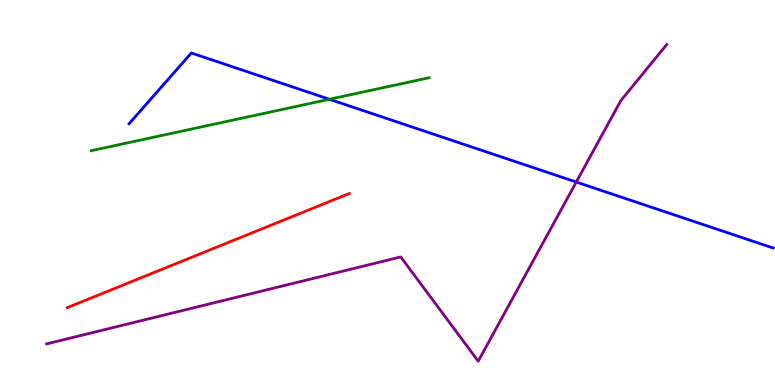[{'lines': ['blue', 'red'], 'intersections': []}, {'lines': ['green', 'red'], 'intersections': []}, {'lines': ['purple', 'red'], 'intersections': []}, {'lines': ['blue', 'green'], 'intersections': [{'x': 4.25, 'y': 7.42}]}, {'lines': ['blue', 'purple'], 'intersections': [{'x': 7.44, 'y': 5.27}]}, {'lines': ['green', 'purple'], 'intersections': []}]